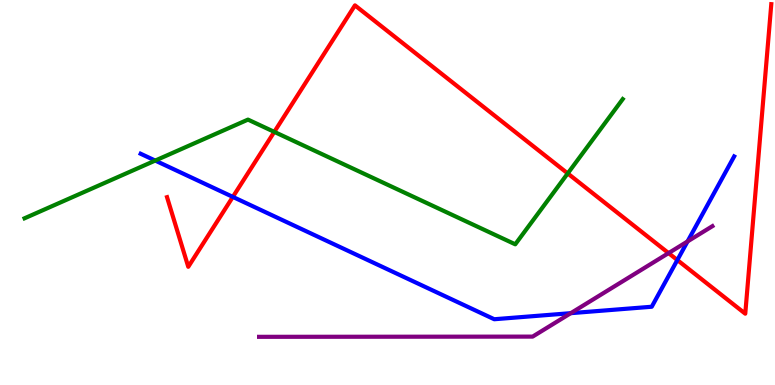[{'lines': ['blue', 'red'], 'intersections': [{'x': 3.0, 'y': 4.89}, {'x': 8.74, 'y': 3.25}]}, {'lines': ['green', 'red'], 'intersections': [{'x': 3.54, 'y': 6.57}, {'x': 7.33, 'y': 5.5}]}, {'lines': ['purple', 'red'], 'intersections': [{'x': 8.63, 'y': 3.43}]}, {'lines': ['blue', 'green'], 'intersections': [{'x': 2.0, 'y': 5.83}]}, {'lines': ['blue', 'purple'], 'intersections': [{'x': 7.37, 'y': 1.87}, {'x': 8.87, 'y': 3.73}]}, {'lines': ['green', 'purple'], 'intersections': []}]